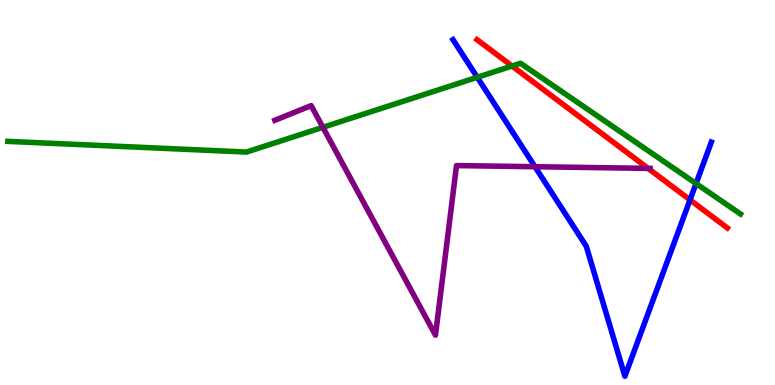[{'lines': ['blue', 'red'], 'intersections': [{'x': 8.9, 'y': 4.81}]}, {'lines': ['green', 'red'], 'intersections': [{'x': 6.61, 'y': 8.29}]}, {'lines': ['purple', 'red'], 'intersections': [{'x': 8.36, 'y': 5.63}]}, {'lines': ['blue', 'green'], 'intersections': [{'x': 6.16, 'y': 7.99}, {'x': 8.98, 'y': 5.23}]}, {'lines': ['blue', 'purple'], 'intersections': [{'x': 6.9, 'y': 5.67}]}, {'lines': ['green', 'purple'], 'intersections': [{'x': 4.17, 'y': 6.69}]}]